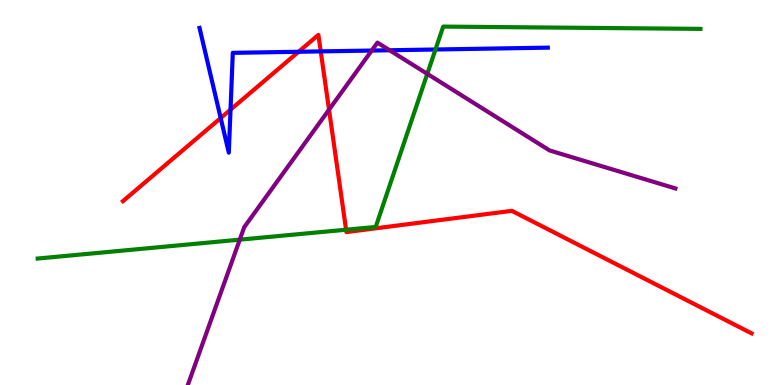[{'lines': ['blue', 'red'], 'intersections': [{'x': 2.85, 'y': 6.93}, {'x': 2.97, 'y': 7.15}, {'x': 3.85, 'y': 8.66}, {'x': 4.14, 'y': 8.67}]}, {'lines': ['green', 'red'], 'intersections': [{'x': 4.47, 'y': 4.03}]}, {'lines': ['purple', 'red'], 'intersections': [{'x': 4.25, 'y': 7.15}]}, {'lines': ['blue', 'green'], 'intersections': [{'x': 5.62, 'y': 8.71}]}, {'lines': ['blue', 'purple'], 'intersections': [{'x': 4.8, 'y': 8.69}, {'x': 5.03, 'y': 8.69}]}, {'lines': ['green', 'purple'], 'intersections': [{'x': 3.09, 'y': 3.78}, {'x': 5.51, 'y': 8.08}]}]